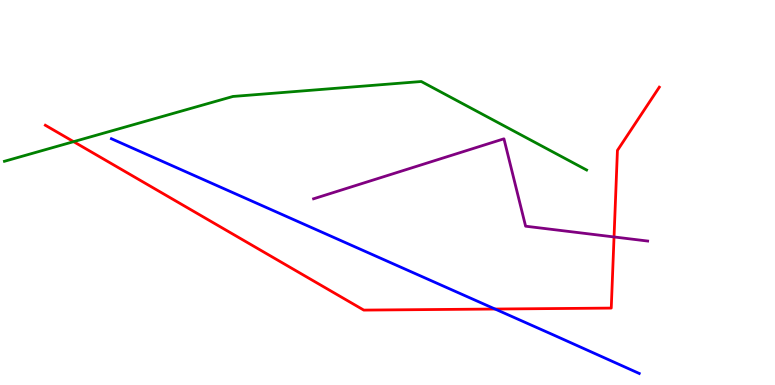[{'lines': ['blue', 'red'], 'intersections': [{'x': 6.39, 'y': 1.97}]}, {'lines': ['green', 'red'], 'intersections': [{'x': 0.95, 'y': 6.32}]}, {'lines': ['purple', 'red'], 'intersections': [{'x': 7.92, 'y': 3.85}]}, {'lines': ['blue', 'green'], 'intersections': []}, {'lines': ['blue', 'purple'], 'intersections': []}, {'lines': ['green', 'purple'], 'intersections': []}]